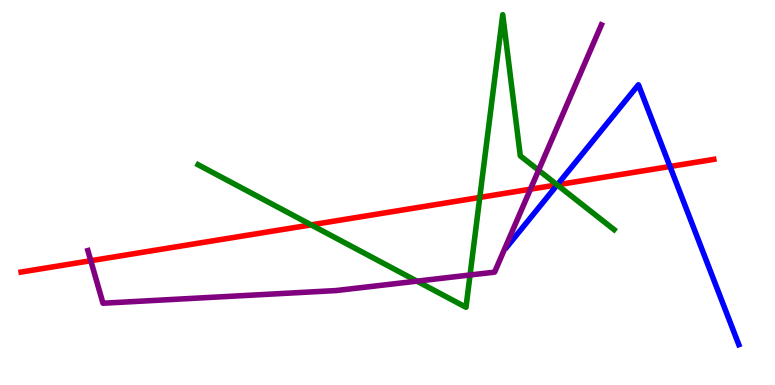[{'lines': ['blue', 'red'], 'intersections': [{'x': 7.19, 'y': 5.2}, {'x': 8.65, 'y': 5.68}]}, {'lines': ['green', 'red'], 'intersections': [{'x': 4.01, 'y': 4.16}, {'x': 6.19, 'y': 4.87}, {'x': 7.19, 'y': 5.2}]}, {'lines': ['purple', 'red'], 'intersections': [{'x': 1.17, 'y': 3.23}, {'x': 6.84, 'y': 5.09}]}, {'lines': ['blue', 'green'], 'intersections': [{'x': 7.19, 'y': 5.2}]}, {'lines': ['blue', 'purple'], 'intersections': []}, {'lines': ['green', 'purple'], 'intersections': [{'x': 5.38, 'y': 2.7}, {'x': 6.07, 'y': 2.86}, {'x': 6.95, 'y': 5.58}]}]